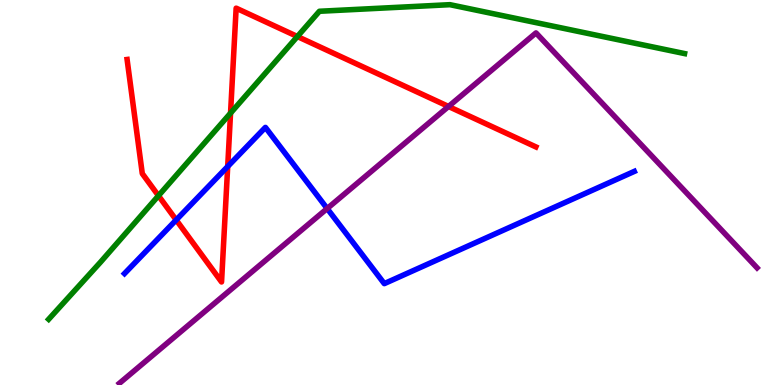[{'lines': ['blue', 'red'], 'intersections': [{'x': 2.27, 'y': 4.29}, {'x': 2.94, 'y': 5.68}]}, {'lines': ['green', 'red'], 'intersections': [{'x': 2.04, 'y': 4.92}, {'x': 2.97, 'y': 7.06}, {'x': 3.84, 'y': 9.05}]}, {'lines': ['purple', 'red'], 'intersections': [{'x': 5.79, 'y': 7.23}]}, {'lines': ['blue', 'green'], 'intersections': []}, {'lines': ['blue', 'purple'], 'intersections': [{'x': 4.22, 'y': 4.58}]}, {'lines': ['green', 'purple'], 'intersections': []}]